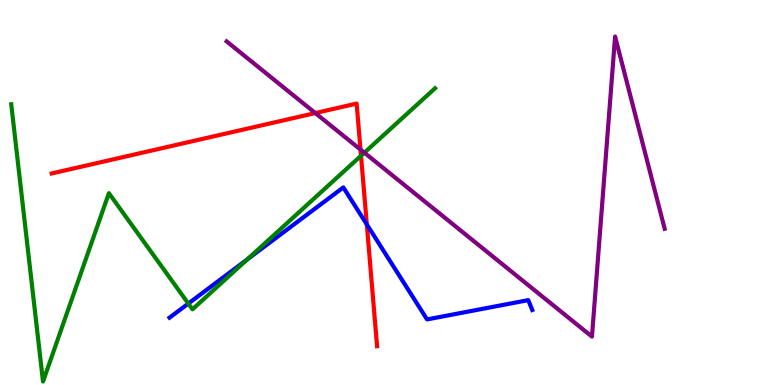[{'lines': ['blue', 'red'], 'intersections': [{'x': 4.73, 'y': 4.17}]}, {'lines': ['green', 'red'], 'intersections': [{'x': 4.66, 'y': 5.95}]}, {'lines': ['purple', 'red'], 'intersections': [{'x': 4.07, 'y': 7.06}, {'x': 4.65, 'y': 6.11}]}, {'lines': ['blue', 'green'], 'intersections': [{'x': 2.43, 'y': 2.12}, {'x': 3.19, 'y': 3.26}]}, {'lines': ['blue', 'purple'], 'intersections': []}, {'lines': ['green', 'purple'], 'intersections': [{'x': 4.7, 'y': 6.03}]}]